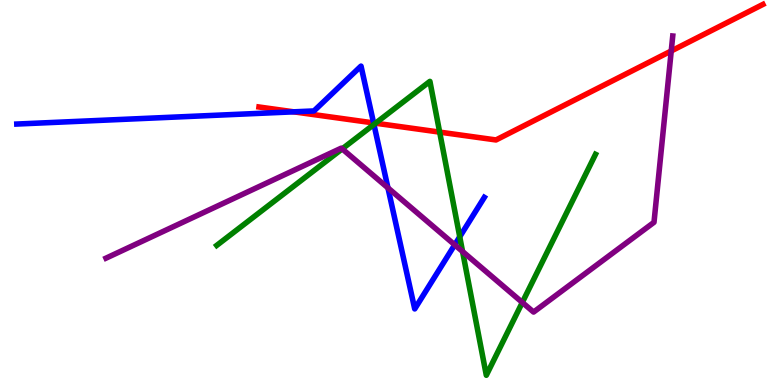[{'lines': ['blue', 'red'], 'intersections': [{'x': 3.79, 'y': 7.1}, {'x': 4.82, 'y': 6.81}]}, {'lines': ['green', 'red'], 'intersections': [{'x': 4.85, 'y': 6.8}, {'x': 5.67, 'y': 6.57}]}, {'lines': ['purple', 'red'], 'intersections': [{'x': 8.66, 'y': 8.68}]}, {'lines': ['blue', 'green'], 'intersections': [{'x': 4.82, 'y': 6.77}, {'x': 5.93, 'y': 3.85}]}, {'lines': ['blue', 'purple'], 'intersections': [{'x': 5.01, 'y': 5.12}, {'x': 5.87, 'y': 3.64}]}, {'lines': ['green', 'purple'], 'intersections': [{'x': 4.42, 'y': 6.13}, {'x': 5.97, 'y': 3.47}, {'x': 6.74, 'y': 2.14}]}]